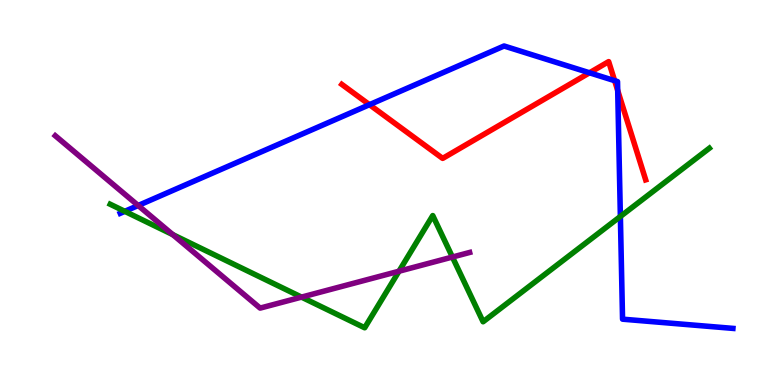[{'lines': ['blue', 'red'], 'intersections': [{'x': 4.77, 'y': 7.28}, {'x': 7.61, 'y': 8.11}, {'x': 7.93, 'y': 7.9}, {'x': 7.97, 'y': 7.65}]}, {'lines': ['green', 'red'], 'intersections': []}, {'lines': ['purple', 'red'], 'intersections': []}, {'lines': ['blue', 'green'], 'intersections': [{'x': 1.61, 'y': 4.51}, {'x': 8.0, 'y': 4.38}]}, {'lines': ['blue', 'purple'], 'intersections': [{'x': 1.78, 'y': 4.66}]}, {'lines': ['green', 'purple'], 'intersections': [{'x': 2.23, 'y': 3.91}, {'x': 3.89, 'y': 2.28}, {'x': 5.15, 'y': 2.96}, {'x': 5.84, 'y': 3.32}]}]